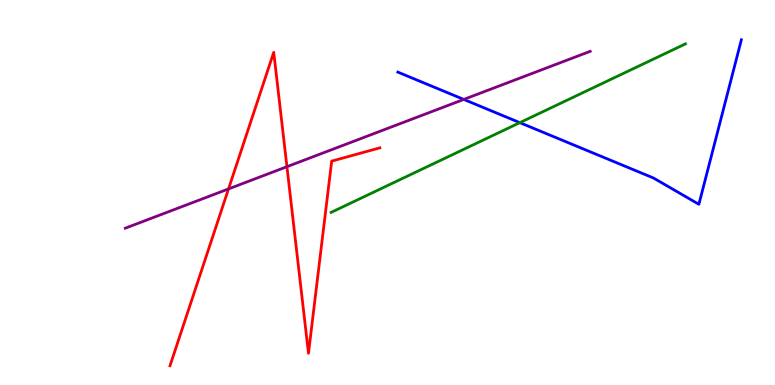[{'lines': ['blue', 'red'], 'intersections': []}, {'lines': ['green', 'red'], 'intersections': []}, {'lines': ['purple', 'red'], 'intersections': [{'x': 2.95, 'y': 5.09}, {'x': 3.7, 'y': 5.67}]}, {'lines': ['blue', 'green'], 'intersections': [{'x': 6.71, 'y': 6.81}]}, {'lines': ['blue', 'purple'], 'intersections': [{'x': 5.98, 'y': 7.42}]}, {'lines': ['green', 'purple'], 'intersections': []}]